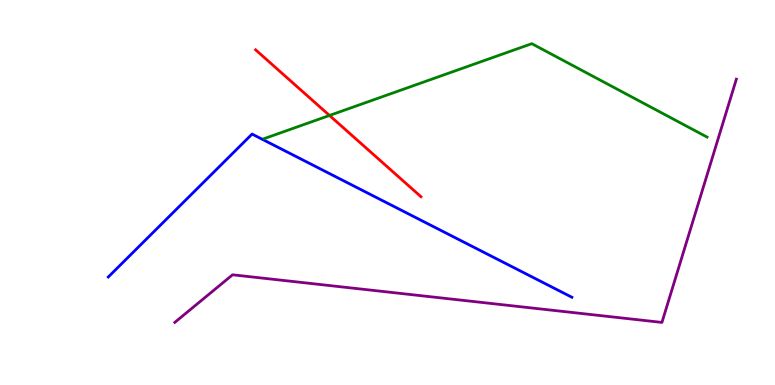[{'lines': ['blue', 'red'], 'intersections': []}, {'lines': ['green', 'red'], 'intersections': [{'x': 4.25, 'y': 7.0}]}, {'lines': ['purple', 'red'], 'intersections': []}, {'lines': ['blue', 'green'], 'intersections': []}, {'lines': ['blue', 'purple'], 'intersections': []}, {'lines': ['green', 'purple'], 'intersections': []}]